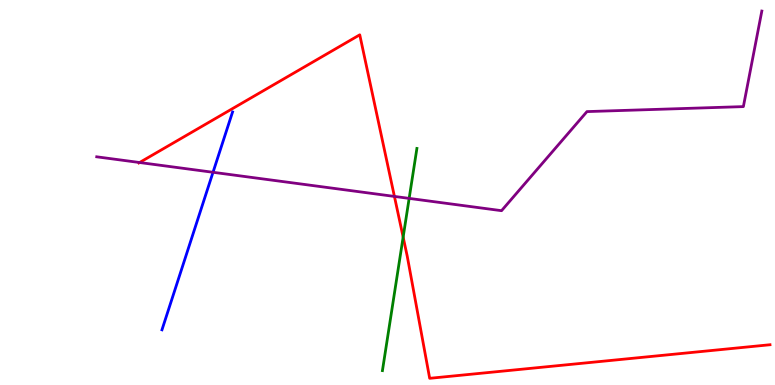[{'lines': ['blue', 'red'], 'intersections': []}, {'lines': ['green', 'red'], 'intersections': [{'x': 5.2, 'y': 3.84}]}, {'lines': ['purple', 'red'], 'intersections': [{'x': 1.8, 'y': 5.78}, {'x': 5.09, 'y': 4.9}]}, {'lines': ['blue', 'green'], 'intersections': []}, {'lines': ['blue', 'purple'], 'intersections': [{'x': 2.75, 'y': 5.53}]}, {'lines': ['green', 'purple'], 'intersections': [{'x': 5.28, 'y': 4.85}]}]